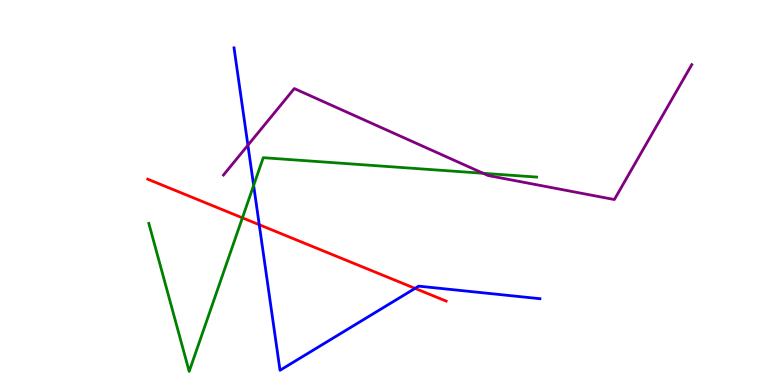[{'lines': ['blue', 'red'], 'intersections': [{'x': 3.35, 'y': 4.16}, {'x': 5.36, 'y': 2.51}]}, {'lines': ['green', 'red'], 'intersections': [{'x': 3.13, 'y': 4.34}]}, {'lines': ['purple', 'red'], 'intersections': []}, {'lines': ['blue', 'green'], 'intersections': [{'x': 3.27, 'y': 5.18}]}, {'lines': ['blue', 'purple'], 'intersections': [{'x': 3.2, 'y': 6.23}]}, {'lines': ['green', 'purple'], 'intersections': [{'x': 6.23, 'y': 5.5}]}]